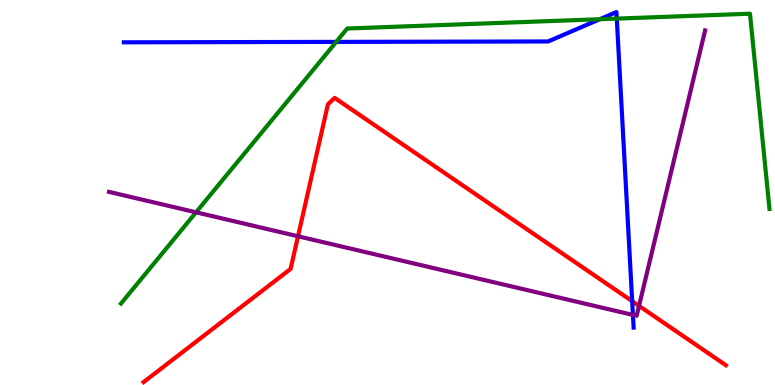[{'lines': ['blue', 'red'], 'intersections': [{'x': 8.16, 'y': 2.18}]}, {'lines': ['green', 'red'], 'intersections': []}, {'lines': ['purple', 'red'], 'intersections': [{'x': 3.85, 'y': 3.86}, {'x': 8.25, 'y': 2.05}]}, {'lines': ['blue', 'green'], 'intersections': [{'x': 4.34, 'y': 8.91}, {'x': 7.74, 'y': 9.5}, {'x': 7.96, 'y': 9.52}]}, {'lines': ['blue', 'purple'], 'intersections': [{'x': 8.17, 'y': 1.82}]}, {'lines': ['green', 'purple'], 'intersections': [{'x': 2.53, 'y': 4.49}]}]